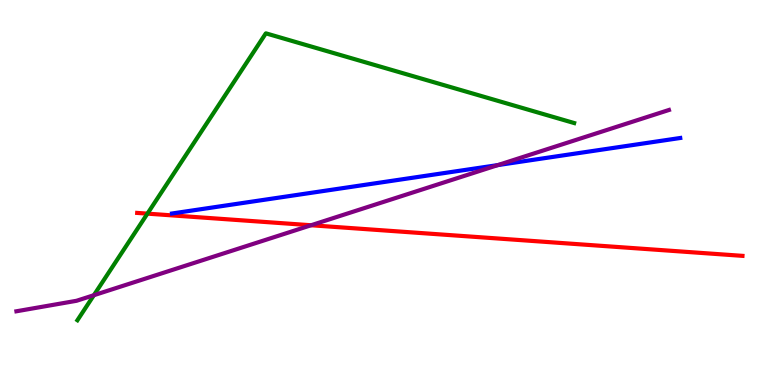[{'lines': ['blue', 'red'], 'intersections': []}, {'lines': ['green', 'red'], 'intersections': [{'x': 1.9, 'y': 4.45}]}, {'lines': ['purple', 'red'], 'intersections': [{'x': 4.01, 'y': 4.15}]}, {'lines': ['blue', 'green'], 'intersections': []}, {'lines': ['blue', 'purple'], 'intersections': [{'x': 6.42, 'y': 5.71}]}, {'lines': ['green', 'purple'], 'intersections': [{'x': 1.21, 'y': 2.33}]}]